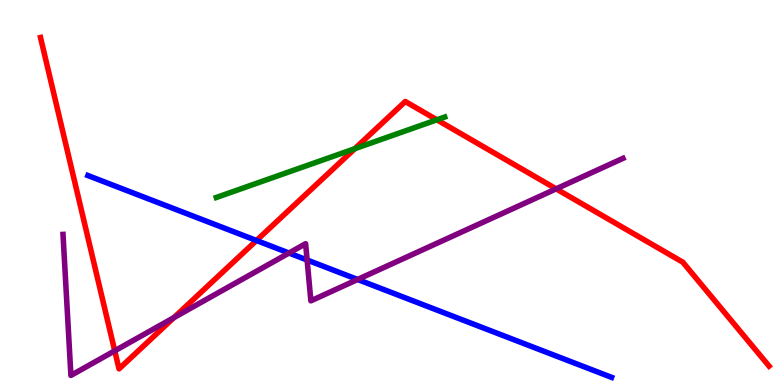[{'lines': ['blue', 'red'], 'intersections': [{'x': 3.31, 'y': 3.75}]}, {'lines': ['green', 'red'], 'intersections': [{'x': 4.58, 'y': 6.14}, {'x': 5.64, 'y': 6.89}]}, {'lines': ['purple', 'red'], 'intersections': [{'x': 1.48, 'y': 0.888}, {'x': 2.24, 'y': 1.75}, {'x': 7.18, 'y': 5.09}]}, {'lines': ['blue', 'green'], 'intersections': []}, {'lines': ['blue', 'purple'], 'intersections': [{'x': 3.73, 'y': 3.43}, {'x': 3.96, 'y': 3.25}, {'x': 4.61, 'y': 2.74}]}, {'lines': ['green', 'purple'], 'intersections': []}]